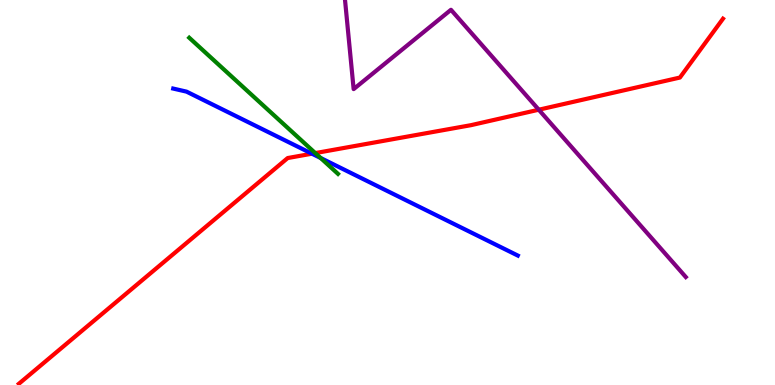[{'lines': ['blue', 'red'], 'intersections': [{'x': 4.03, 'y': 6.01}]}, {'lines': ['green', 'red'], 'intersections': [{'x': 4.07, 'y': 6.02}]}, {'lines': ['purple', 'red'], 'intersections': [{'x': 6.95, 'y': 7.15}]}, {'lines': ['blue', 'green'], 'intersections': [{'x': 4.14, 'y': 5.9}]}, {'lines': ['blue', 'purple'], 'intersections': []}, {'lines': ['green', 'purple'], 'intersections': []}]